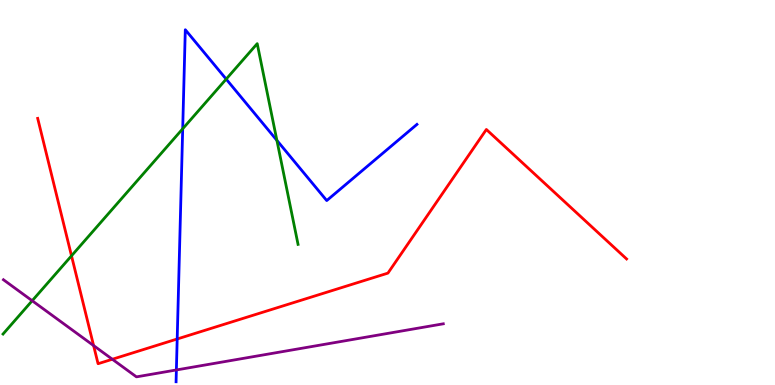[{'lines': ['blue', 'red'], 'intersections': [{'x': 2.29, 'y': 1.2}]}, {'lines': ['green', 'red'], 'intersections': [{'x': 0.923, 'y': 3.36}]}, {'lines': ['purple', 'red'], 'intersections': [{'x': 1.21, 'y': 1.02}, {'x': 1.45, 'y': 0.669}]}, {'lines': ['blue', 'green'], 'intersections': [{'x': 2.36, 'y': 6.66}, {'x': 2.92, 'y': 7.95}, {'x': 3.57, 'y': 6.35}]}, {'lines': ['blue', 'purple'], 'intersections': [{'x': 2.28, 'y': 0.391}]}, {'lines': ['green', 'purple'], 'intersections': [{'x': 0.415, 'y': 2.19}]}]